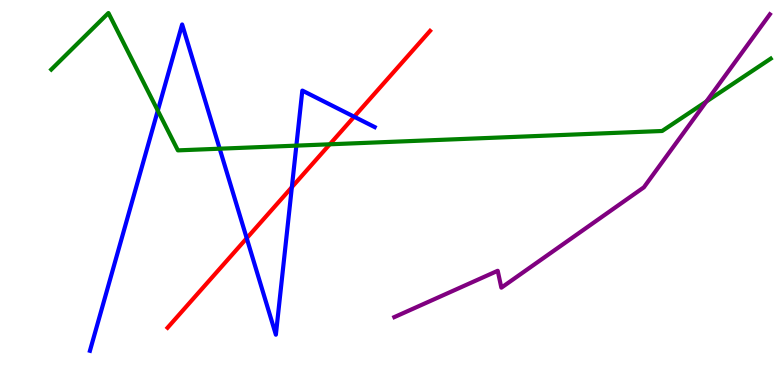[{'lines': ['blue', 'red'], 'intersections': [{'x': 3.18, 'y': 3.81}, {'x': 3.77, 'y': 5.14}, {'x': 4.57, 'y': 6.97}]}, {'lines': ['green', 'red'], 'intersections': [{'x': 4.26, 'y': 6.25}]}, {'lines': ['purple', 'red'], 'intersections': []}, {'lines': ['blue', 'green'], 'intersections': [{'x': 2.04, 'y': 7.13}, {'x': 2.83, 'y': 6.14}, {'x': 3.82, 'y': 6.22}]}, {'lines': ['blue', 'purple'], 'intersections': []}, {'lines': ['green', 'purple'], 'intersections': [{'x': 9.11, 'y': 7.36}]}]